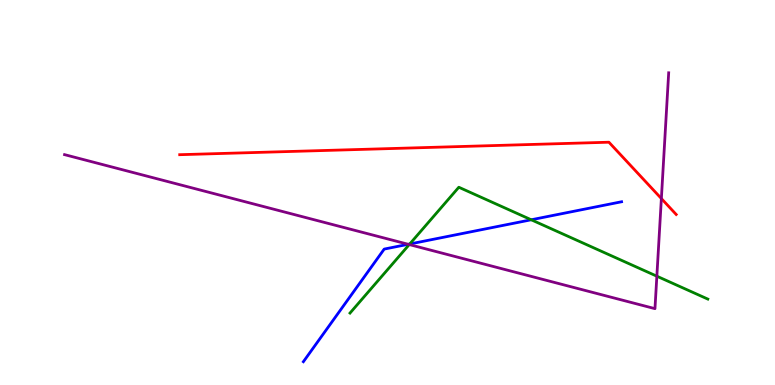[{'lines': ['blue', 'red'], 'intersections': []}, {'lines': ['green', 'red'], 'intersections': []}, {'lines': ['purple', 'red'], 'intersections': [{'x': 8.53, 'y': 4.84}]}, {'lines': ['blue', 'green'], 'intersections': [{'x': 5.29, 'y': 3.66}, {'x': 6.85, 'y': 4.29}]}, {'lines': ['blue', 'purple'], 'intersections': [{'x': 5.27, 'y': 3.65}]}, {'lines': ['green', 'purple'], 'intersections': [{'x': 5.28, 'y': 3.65}, {'x': 8.48, 'y': 2.83}]}]